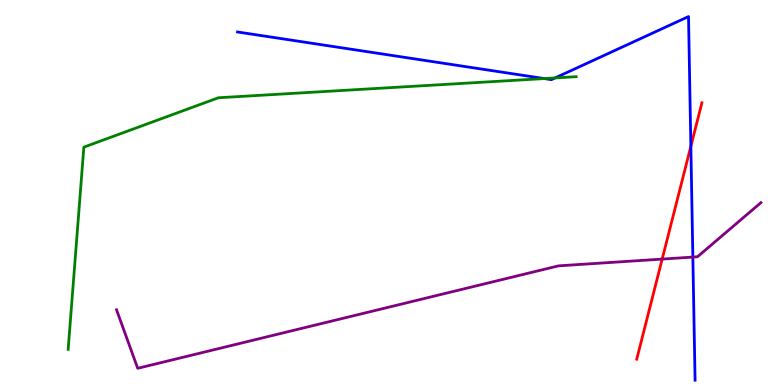[{'lines': ['blue', 'red'], 'intersections': [{'x': 8.91, 'y': 6.2}]}, {'lines': ['green', 'red'], 'intersections': []}, {'lines': ['purple', 'red'], 'intersections': [{'x': 8.54, 'y': 3.27}]}, {'lines': ['blue', 'green'], 'intersections': [{'x': 7.02, 'y': 7.96}, {'x': 7.16, 'y': 7.98}]}, {'lines': ['blue', 'purple'], 'intersections': [{'x': 8.94, 'y': 3.32}]}, {'lines': ['green', 'purple'], 'intersections': []}]